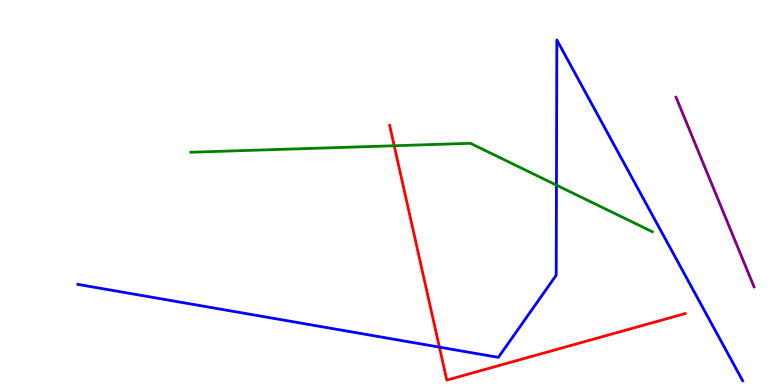[{'lines': ['blue', 'red'], 'intersections': [{'x': 5.67, 'y': 0.983}]}, {'lines': ['green', 'red'], 'intersections': [{'x': 5.09, 'y': 6.21}]}, {'lines': ['purple', 'red'], 'intersections': []}, {'lines': ['blue', 'green'], 'intersections': [{'x': 7.18, 'y': 5.19}]}, {'lines': ['blue', 'purple'], 'intersections': []}, {'lines': ['green', 'purple'], 'intersections': []}]